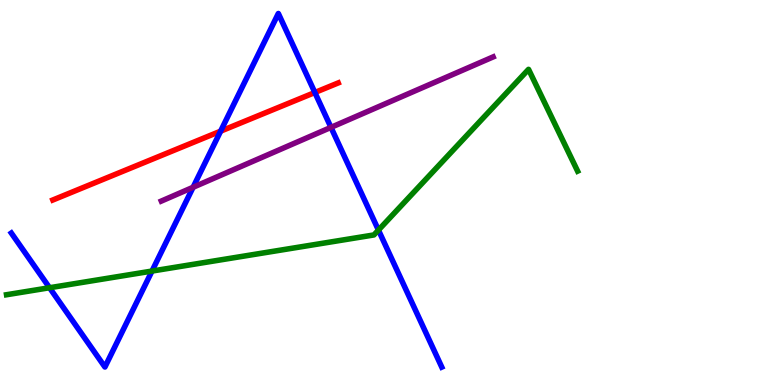[{'lines': ['blue', 'red'], 'intersections': [{'x': 2.85, 'y': 6.59}, {'x': 4.06, 'y': 7.6}]}, {'lines': ['green', 'red'], 'intersections': []}, {'lines': ['purple', 'red'], 'intersections': []}, {'lines': ['blue', 'green'], 'intersections': [{'x': 0.639, 'y': 2.53}, {'x': 1.96, 'y': 2.96}, {'x': 4.88, 'y': 4.02}]}, {'lines': ['blue', 'purple'], 'intersections': [{'x': 2.49, 'y': 5.14}, {'x': 4.27, 'y': 6.69}]}, {'lines': ['green', 'purple'], 'intersections': []}]